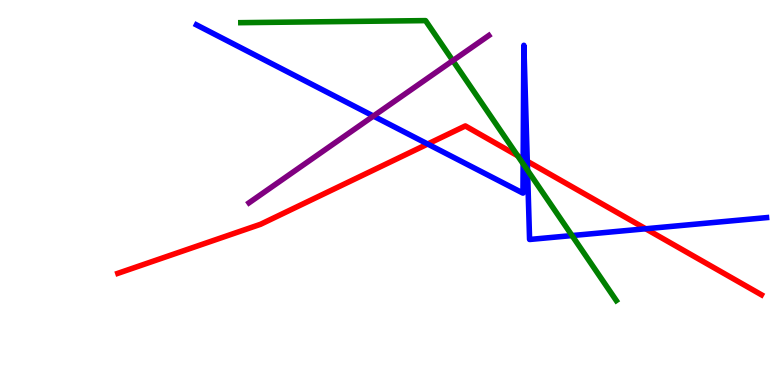[{'lines': ['blue', 'red'], 'intersections': [{'x': 5.52, 'y': 6.26}, {'x': 6.75, 'y': 5.87}, {'x': 6.8, 'y': 5.81}, {'x': 8.33, 'y': 4.06}]}, {'lines': ['green', 'red'], 'intersections': [{'x': 6.68, 'y': 5.95}]}, {'lines': ['purple', 'red'], 'intersections': []}, {'lines': ['blue', 'green'], 'intersections': [{'x': 6.75, 'y': 5.74}, {'x': 6.81, 'y': 5.58}, {'x': 7.38, 'y': 3.88}]}, {'lines': ['blue', 'purple'], 'intersections': [{'x': 4.82, 'y': 6.99}]}, {'lines': ['green', 'purple'], 'intersections': [{'x': 5.84, 'y': 8.43}]}]